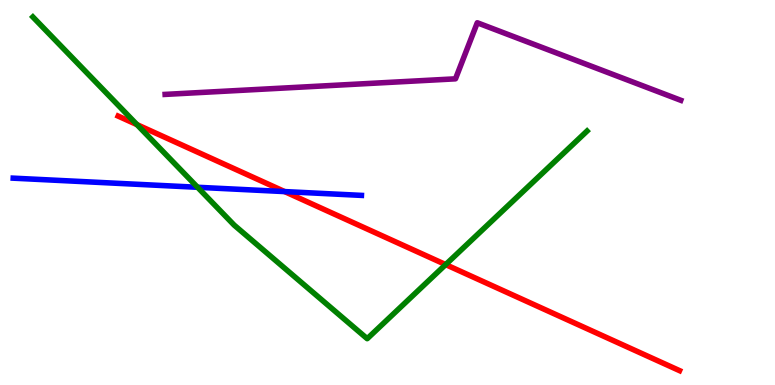[{'lines': ['blue', 'red'], 'intersections': [{'x': 3.67, 'y': 5.02}]}, {'lines': ['green', 'red'], 'intersections': [{'x': 1.77, 'y': 6.76}, {'x': 5.75, 'y': 3.13}]}, {'lines': ['purple', 'red'], 'intersections': []}, {'lines': ['blue', 'green'], 'intersections': [{'x': 2.55, 'y': 5.14}]}, {'lines': ['blue', 'purple'], 'intersections': []}, {'lines': ['green', 'purple'], 'intersections': []}]